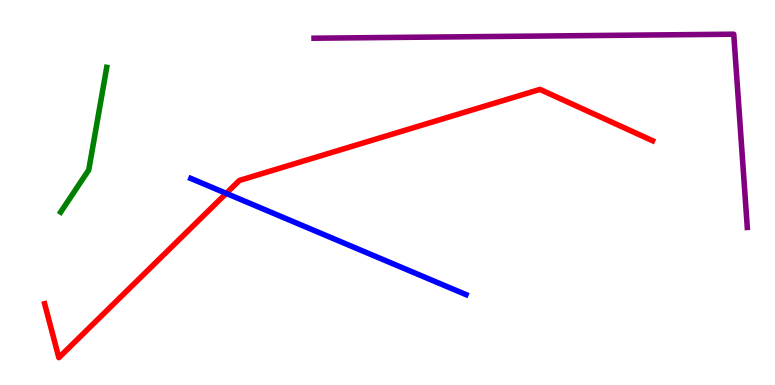[{'lines': ['blue', 'red'], 'intersections': [{'x': 2.92, 'y': 4.98}]}, {'lines': ['green', 'red'], 'intersections': []}, {'lines': ['purple', 'red'], 'intersections': []}, {'lines': ['blue', 'green'], 'intersections': []}, {'lines': ['blue', 'purple'], 'intersections': []}, {'lines': ['green', 'purple'], 'intersections': []}]